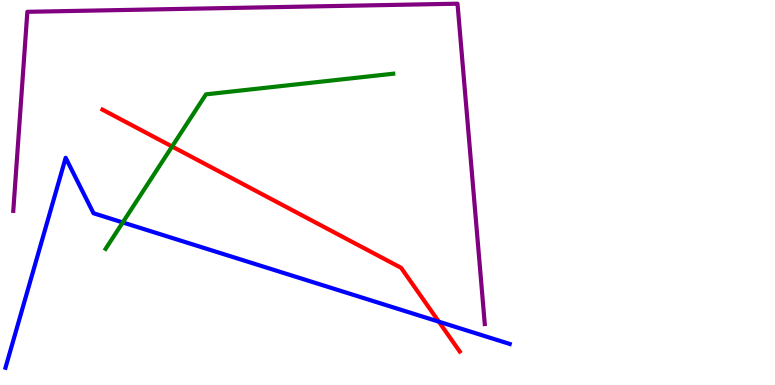[{'lines': ['blue', 'red'], 'intersections': [{'x': 5.66, 'y': 1.64}]}, {'lines': ['green', 'red'], 'intersections': [{'x': 2.22, 'y': 6.19}]}, {'lines': ['purple', 'red'], 'intersections': []}, {'lines': ['blue', 'green'], 'intersections': [{'x': 1.58, 'y': 4.22}]}, {'lines': ['blue', 'purple'], 'intersections': []}, {'lines': ['green', 'purple'], 'intersections': []}]